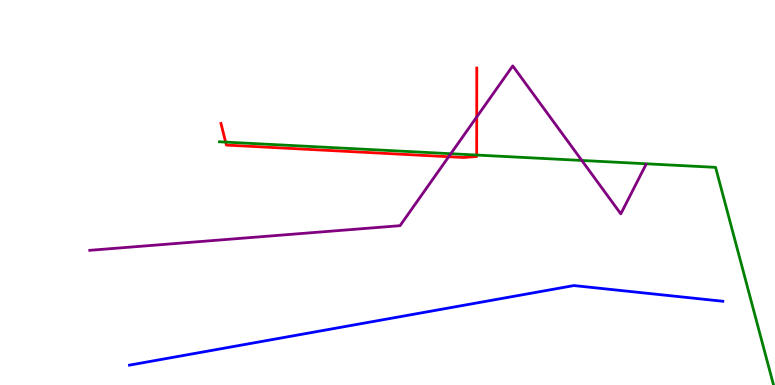[{'lines': ['blue', 'red'], 'intersections': []}, {'lines': ['green', 'red'], 'intersections': [{'x': 2.91, 'y': 6.31}, {'x': 6.15, 'y': 5.97}]}, {'lines': ['purple', 'red'], 'intersections': [{'x': 5.79, 'y': 5.93}, {'x': 6.15, 'y': 6.96}]}, {'lines': ['blue', 'green'], 'intersections': []}, {'lines': ['blue', 'purple'], 'intersections': []}, {'lines': ['green', 'purple'], 'intersections': [{'x': 5.82, 'y': 6.01}, {'x': 7.51, 'y': 5.83}]}]